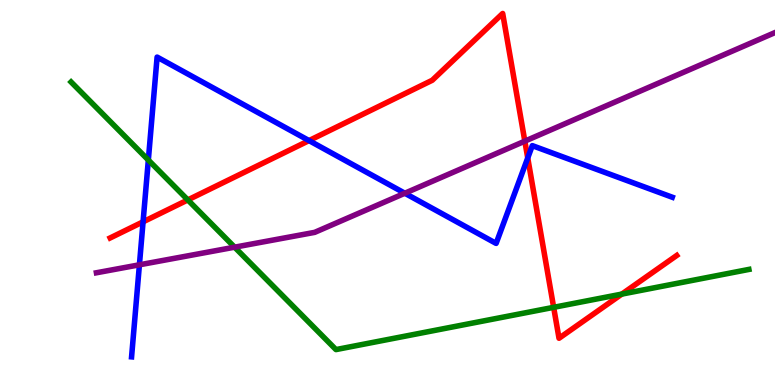[{'lines': ['blue', 'red'], 'intersections': [{'x': 1.85, 'y': 4.24}, {'x': 3.99, 'y': 6.35}, {'x': 6.81, 'y': 5.9}]}, {'lines': ['green', 'red'], 'intersections': [{'x': 2.42, 'y': 4.81}, {'x': 7.14, 'y': 2.02}, {'x': 8.02, 'y': 2.36}]}, {'lines': ['purple', 'red'], 'intersections': [{'x': 6.77, 'y': 6.33}]}, {'lines': ['blue', 'green'], 'intersections': [{'x': 1.91, 'y': 5.84}]}, {'lines': ['blue', 'purple'], 'intersections': [{'x': 1.8, 'y': 3.12}, {'x': 5.22, 'y': 4.98}]}, {'lines': ['green', 'purple'], 'intersections': [{'x': 3.03, 'y': 3.58}]}]